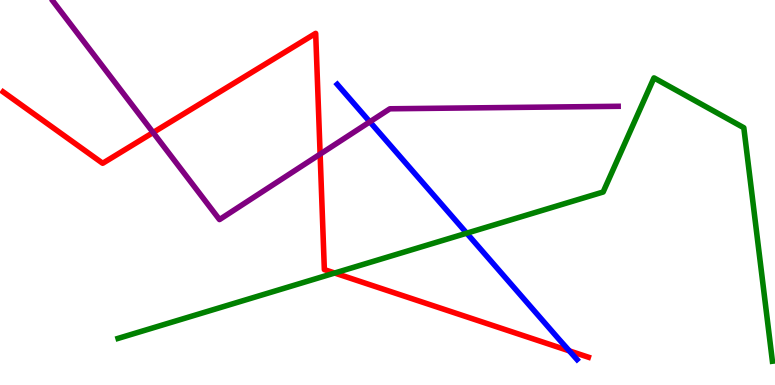[{'lines': ['blue', 'red'], 'intersections': [{'x': 7.35, 'y': 0.886}]}, {'lines': ['green', 'red'], 'intersections': [{'x': 4.32, 'y': 2.91}]}, {'lines': ['purple', 'red'], 'intersections': [{'x': 1.98, 'y': 6.56}, {'x': 4.13, 'y': 6.0}]}, {'lines': ['blue', 'green'], 'intersections': [{'x': 6.02, 'y': 3.94}]}, {'lines': ['blue', 'purple'], 'intersections': [{'x': 4.77, 'y': 6.84}]}, {'lines': ['green', 'purple'], 'intersections': []}]